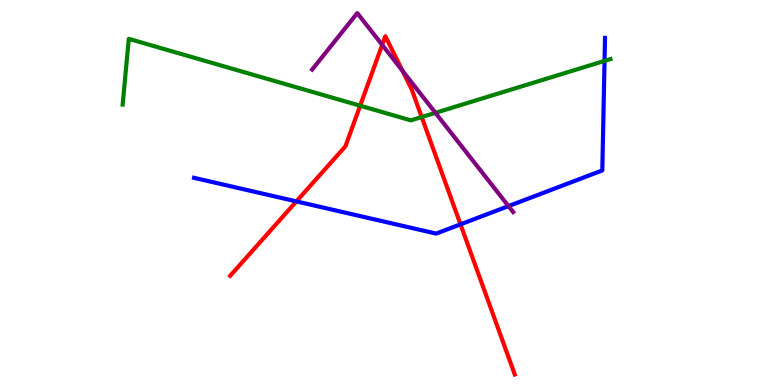[{'lines': ['blue', 'red'], 'intersections': [{'x': 3.82, 'y': 4.77}, {'x': 5.94, 'y': 4.17}]}, {'lines': ['green', 'red'], 'intersections': [{'x': 4.65, 'y': 7.25}, {'x': 5.44, 'y': 6.96}]}, {'lines': ['purple', 'red'], 'intersections': [{'x': 4.93, 'y': 8.83}, {'x': 5.19, 'y': 8.16}]}, {'lines': ['blue', 'green'], 'intersections': [{'x': 7.8, 'y': 8.42}]}, {'lines': ['blue', 'purple'], 'intersections': [{'x': 6.56, 'y': 4.65}]}, {'lines': ['green', 'purple'], 'intersections': [{'x': 5.62, 'y': 7.07}]}]